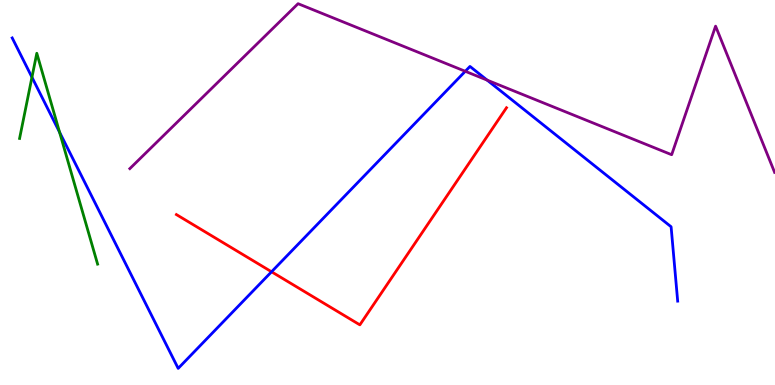[{'lines': ['blue', 'red'], 'intersections': [{'x': 3.5, 'y': 2.94}]}, {'lines': ['green', 'red'], 'intersections': []}, {'lines': ['purple', 'red'], 'intersections': []}, {'lines': ['blue', 'green'], 'intersections': [{'x': 0.412, 'y': 7.99}, {'x': 0.769, 'y': 6.57}]}, {'lines': ['blue', 'purple'], 'intersections': [{'x': 6.0, 'y': 8.15}, {'x': 6.29, 'y': 7.92}]}, {'lines': ['green', 'purple'], 'intersections': []}]